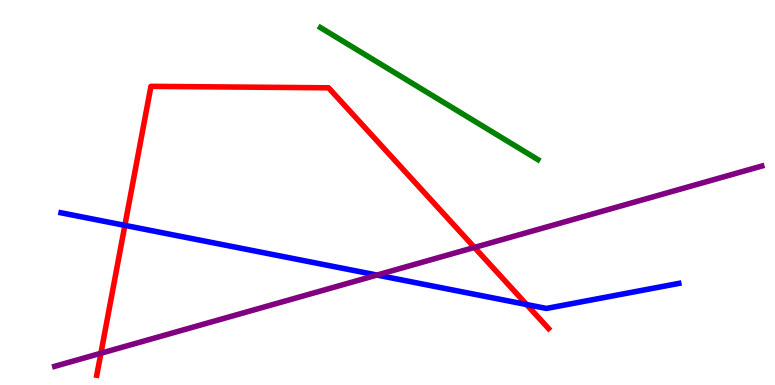[{'lines': ['blue', 'red'], 'intersections': [{'x': 1.61, 'y': 4.15}, {'x': 6.8, 'y': 2.09}]}, {'lines': ['green', 'red'], 'intersections': []}, {'lines': ['purple', 'red'], 'intersections': [{'x': 1.3, 'y': 0.825}, {'x': 6.12, 'y': 3.57}]}, {'lines': ['blue', 'green'], 'intersections': []}, {'lines': ['blue', 'purple'], 'intersections': [{'x': 4.86, 'y': 2.86}]}, {'lines': ['green', 'purple'], 'intersections': []}]